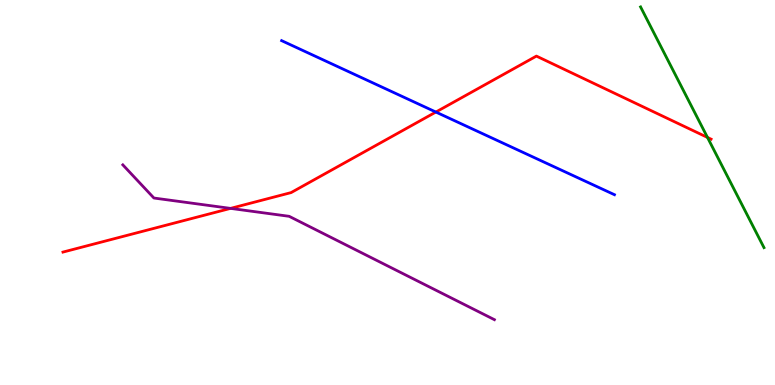[{'lines': ['blue', 'red'], 'intersections': [{'x': 5.62, 'y': 7.09}]}, {'lines': ['green', 'red'], 'intersections': [{'x': 9.13, 'y': 6.43}]}, {'lines': ['purple', 'red'], 'intersections': [{'x': 2.97, 'y': 4.59}]}, {'lines': ['blue', 'green'], 'intersections': []}, {'lines': ['blue', 'purple'], 'intersections': []}, {'lines': ['green', 'purple'], 'intersections': []}]